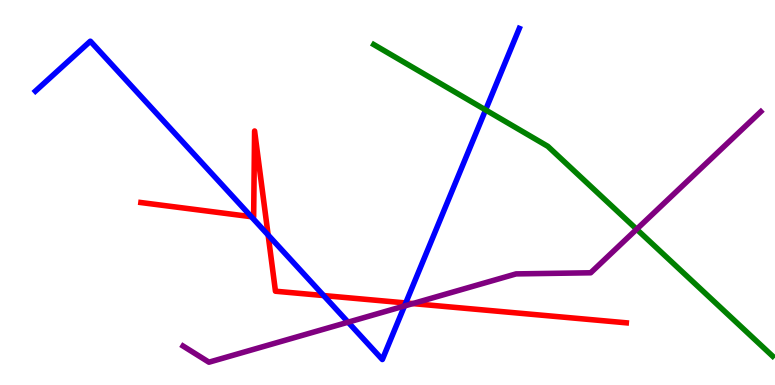[{'lines': ['blue', 'red'], 'intersections': [{'x': 3.24, 'y': 4.37}, {'x': 3.46, 'y': 3.9}, {'x': 4.18, 'y': 2.32}, {'x': 5.24, 'y': 2.13}]}, {'lines': ['green', 'red'], 'intersections': []}, {'lines': ['purple', 'red'], 'intersections': [{'x': 5.33, 'y': 2.11}]}, {'lines': ['blue', 'green'], 'intersections': [{'x': 6.27, 'y': 7.14}]}, {'lines': ['blue', 'purple'], 'intersections': [{'x': 4.49, 'y': 1.63}, {'x': 5.22, 'y': 2.05}]}, {'lines': ['green', 'purple'], 'intersections': [{'x': 8.21, 'y': 4.05}]}]